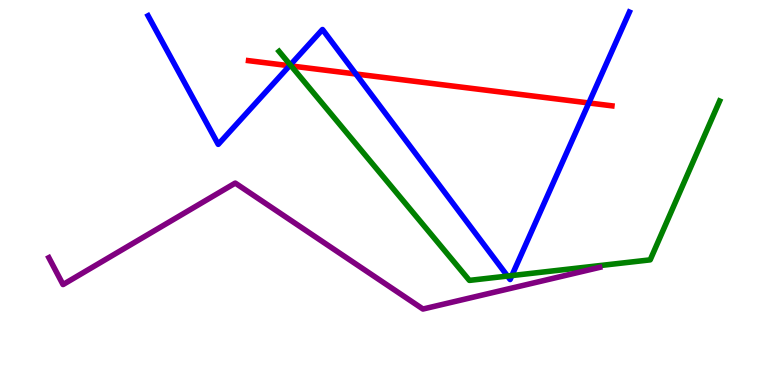[{'lines': ['blue', 'red'], 'intersections': [{'x': 3.74, 'y': 8.29}, {'x': 4.59, 'y': 8.08}, {'x': 7.6, 'y': 7.33}]}, {'lines': ['green', 'red'], 'intersections': [{'x': 3.76, 'y': 8.29}]}, {'lines': ['purple', 'red'], 'intersections': []}, {'lines': ['blue', 'green'], 'intersections': [{'x': 3.75, 'y': 8.31}, {'x': 6.55, 'y': 2.83}, {'x': 6.6, 'y': 2.84}]}, {'lines': ['blue', 'purple'], 'intersections': []}, {'lines': ['green', 'purple'], 'intersections': []}]